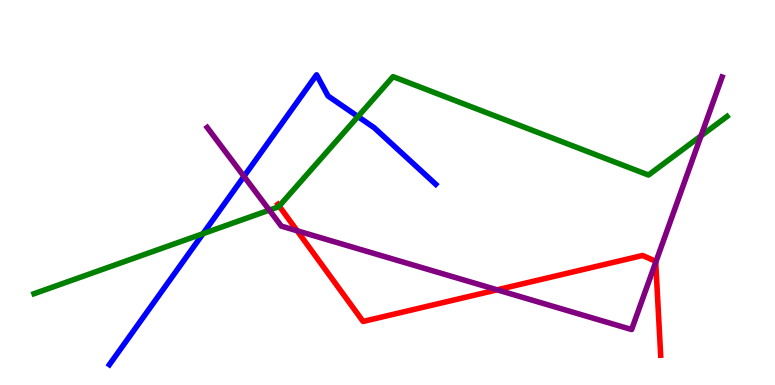[{'lines': ['blue', 'red'], 'intersections': []}, {'lines': ['green', 'red'], 'intersections': [{'x': 3.6, 'y': 4.65}]}, {'lines': ['purple', 'red'], 'intersections': [{'x': 3.83, 'y': 4.01}, {'x': 6.41, 'y': 2.47}, {'x': 8.46, 'y': 3.19}]}, {'lines': ['blue', 'green'], 'intersections': [{'x': 2.62, 'y': 3.93}, {'x': 4.62, 'y': 6.97}]}, {'lines': ['blue', 'purple'], 'intersections': [{'x': 3.15, 'y': 5.42}]}, {'lines': ['green', 'purple'], 'intersections': [{'x': 3.48, 'y': 4.54}, {'x': 9.05, 'y': 6.47}]}]